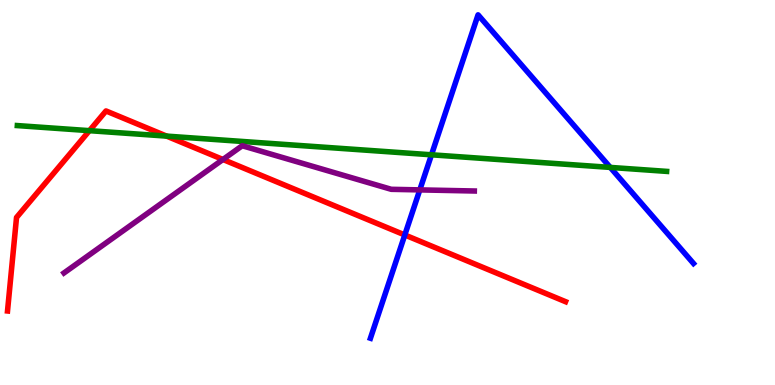[{'lines': ['blue', 'red'], 'intersections': [{'x': 5.22, 'y': 3.9}]}, {'lines': ['green', 'red'], 'intersections': [{'x': 1.15, 'y': 6.61}, {'x': 2.15, 'y': 6.46}]}, {'lines': ['purple', 'red'], 'intersections': [{'x': 2.88, 'y': 5.86}]}, {'lines': ['blue', 'green'], 'intersections': [{'x': 5.57, 'y': 5.98}, {'x': 7.87, 'y': 5.65}]}, {'lines': ['blue', 'purple'], 'intersections': [{'x': 5.42, 'y': 5.07}]}, {'lines': ['green', 'purple'], 'intersections': []}]